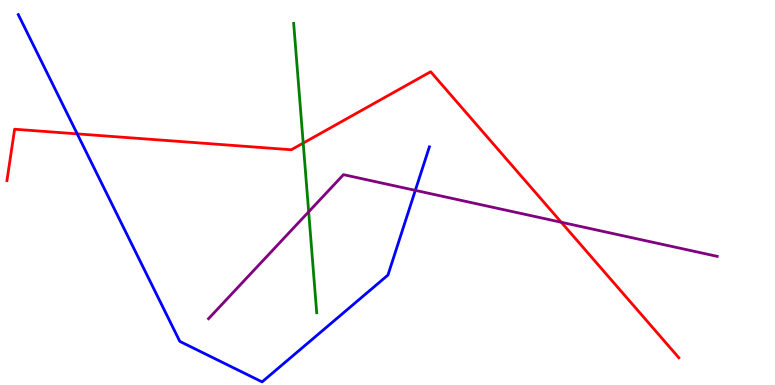[{'lines': ['blue', 'red'], 'intersections': [{'x': 0.997, 'y': 6.52}]}, {'lines': ['green', 'red'], 'intersections': [{'x': 3.91, 'y': 6.28}]}, {'lines': ['purple', 'red'], 'intersections': [{'x': 7.24, 'y': 4.23}]}, {'lines': ['blue', 'green'], 'intersections': []}, {'lines': ['blue', 'purple'], 'intersections': [{'x': 5.36, 'y': 5.06}]}, {'lines': ['green', 'purple'], 'intersections': [{'x': 3.98, 'y': 4.5}]}]